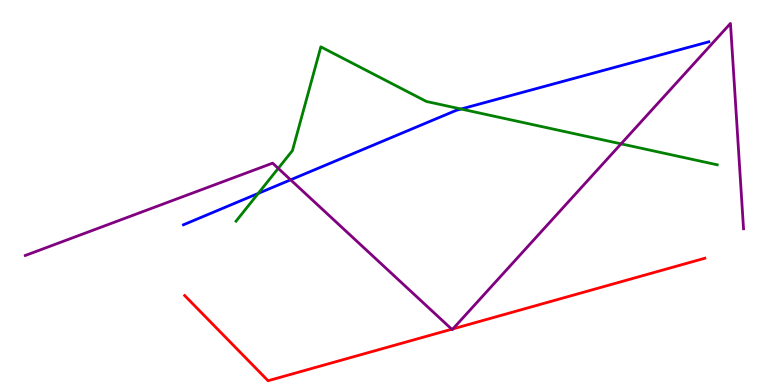[{'lines': ['blue', 'red'], 'intersections': []}, {'lines': ['green', 'red'], 'intersections': []}, {'lines': ['purple', 'red'], 'intersections': [{'x': 5.83, 'y': 1.45}, {'x': 5.84, 'y': 1.46}]}, {'lines': ['blue', 'green'], 'intersections': [{'x': 3.33, 'y': 4.98}, {'x': 5.95, 'y': 7.17}]}, {'lines': ['blue', 'purple'], 'intersections': [{'x': 3.75, 'y': 5.33}]}, {'lines': ['green', 'purple'], 'intersections': [{'x': 3.59, 'y': 5.63}, {'x': 8.01, 'y': 6.26}]}]